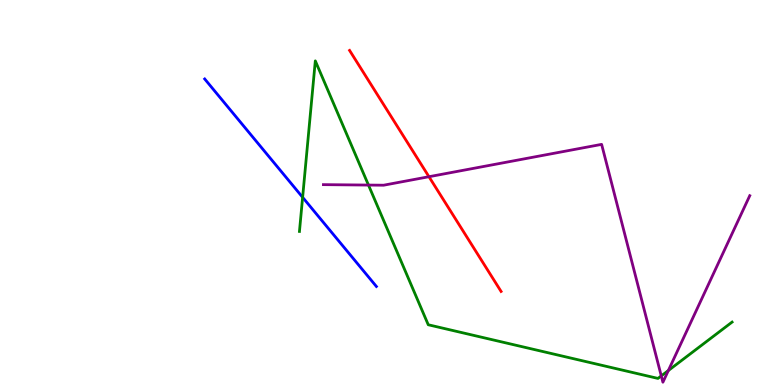[{'lines': ['blue', 'red'], 'intersections': []}, {'lines': ['green', 'red'], 'intersections': []}, {'lines': ['purple', 'red'], 'intersections': [{'x': 5.53, 'y': 5.41}]}, {'lines': ['blue', 'green'], 'intersections': [{'x': 3.9, 'y': 4.87}]}, {'lines': ['blue', 'purple'], 'intersections': []}, {'lines': ['green', 'purple'], 'intersections': [{'x': 4.75, 'y': 5.19}, {'x': 8.53, 'y': 0.236}, {'x': 8.62, 'y': 0.376}]}]